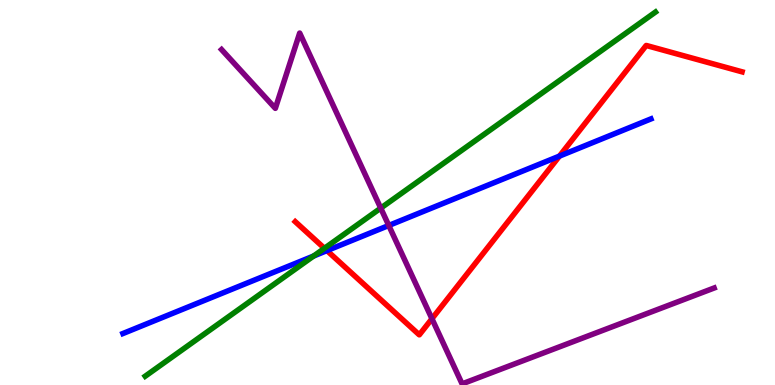[{'lines': ['blue', 'red'], 'intersections': [{'x': 4.22, 'y': 3.49}, {'x': 7.22, 'y': 5.95}]}, {'lines': ['green', 'red'], 'intersections': [{'x': 4.19, 'y': 3.55}]}, {'lines': ['purple', 'red'], 'intersections': [{'x': 5.57, 'y': 1.72}]}, {'lines': ['blue', 'green'], 'intersections': [{'x': 4.05, 'y': 3.35}]}, {'lines': ['blue', 'purple'], 'intersections': [{'x': 5.02, 'y': 4.14}]}, {'lines': ['green', 'purple'], 'intersections': [{'x': 4.91, 'y': 4.59}]}]